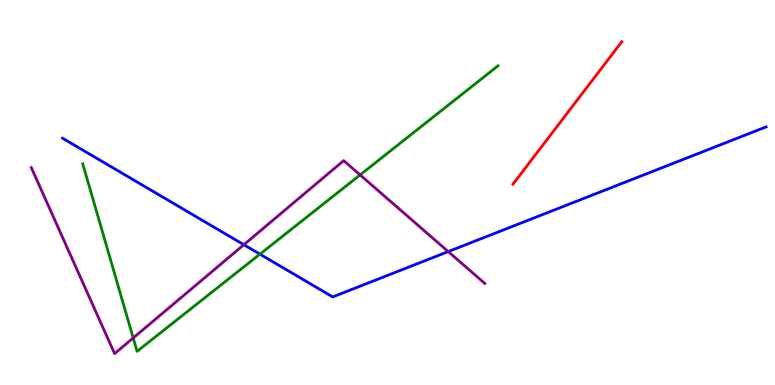[{'lines': ['blue', 'red'], 'intersections': []}, {'lines': ['green', 'red'], 'intersections': []}, {'lines': ['purple', 'red'], 'intersections': []}, {'lines': ['blue', 'green'], 'intersections': [{'x': 3.35, 'y': 3.4}]}, {'lines': ['blue', 'purple'], 'intersections': [{'x': 3.15, 'y': 3.64}, {'x': 5.78, 'y': 3.47}]}, {'lines': ['green', 'purple'], 'intersections': [{'x': 1.72, 'y': 1.22}, {'x': 4.65, 'y': 5.46}]}]